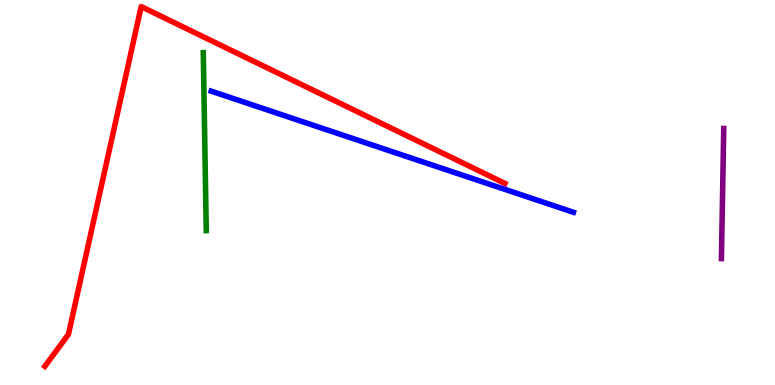[{'lines': ['blue', 'red'], 'intersections': []}, {'lines': ['green', 'red'], 'intersections': []}, {'lines': ['purple', 'red'], 'intersections': []}, {'lines': ['blue', 'green'], 'intersections': []}, {'lines': ['blue', 'purple'], 'intersections': []}, {'lines': ['green', 'purple'], 'intersections': []}]